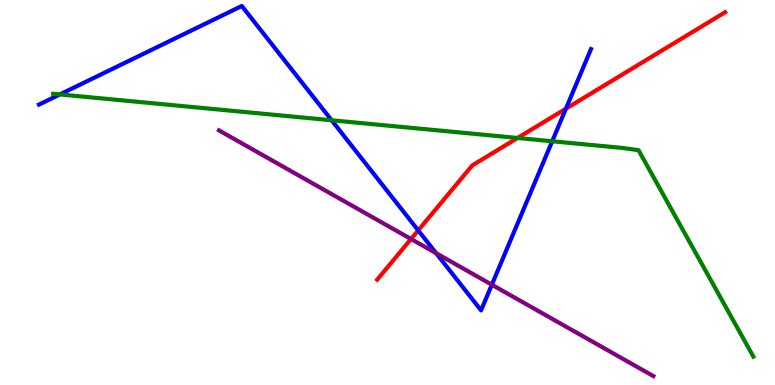[{'lines': ['blue', 'red'], 'intersections': [{'x': 5.4, 'y': 4.02}, {'x': 7.3, 'y': 7.18}]}, {'lines': ['green', 'red'], 'intersections': [{'x': 6.68, 'y': 6.42}]}, {'lines': ['purple', 'red'], 'intersections': [{'x': 5.3, 'y': 3.79}]}, {'lines': ['blue', 'green'], 'intersections': [{'x': 0.773, 'y': 7.55}, {'x': 4.28, 'y': 6.88}, {'x': 7.13, 'y': 6.33}]}, {'lines': ['blue', 'purple'], 'intersections': [{'x': 5.63, 'y': 3.42}, {'x': 6.35, 'y': 2.6}]}, {'lines': ['green', 'purple'], 'intersections': []}]